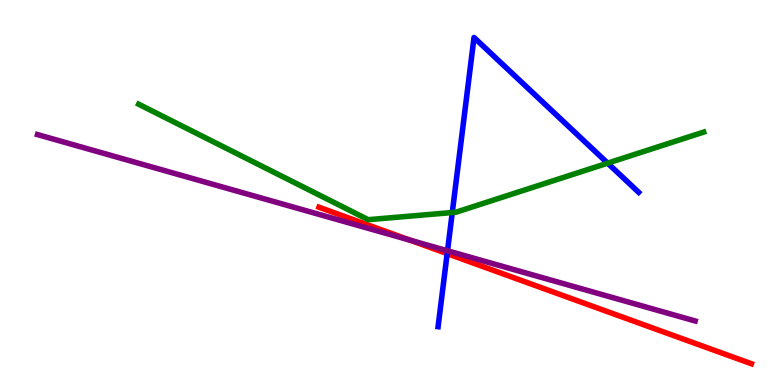[{'lines': ['blue', 'red'], 'intersections': [{'x': 5.77, 'y': 3.41}]}, {'lines': ['green', 'red'], 'intersections': []}, {'lines': ['purple', 'red'], 'intersections': [{'x': 5.29, 'y': 3.76}]}, {'lines': ['blue', 'green'], 'intersections': [{'x': 5.84, 'y': 4.48}, {'x': 7.84, 'y': 5.76}]}, {'lines': ['blue', 'purple'], 'intersections': [{'x': 5.77, 'y': 3.49}]}, {'lines': ['green', 'purple'], 'intersections': []}]